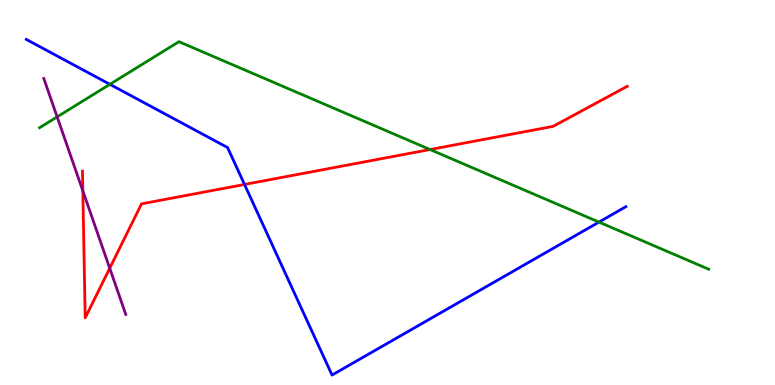[{'lines': ['blue', 'red'], 'intersections': [{'x': 3.16, 'y': 5.21}]}, {'lines': ['green', 'red'], 'intersections': [{'x': 5.55, 'y': 6.12}]}, {'lines': ['purple', 'red'], 'intersections': [{'x': 1.07, 'y': 5.04}, {'x': 1.42, 'y': 3.03}]}, {'lines': ['blue', 'green'], 'intersections': [{'x': 1.42, 'y': 7.81}, {'x': 7.73, 'y': 4.23}]}, {'lines': ['blue', 'purple'], 'intersections': []}, {'lines': ['green', 'purple'], 'intersections': [{'x': 0.737, 'y': 6.96}]}]